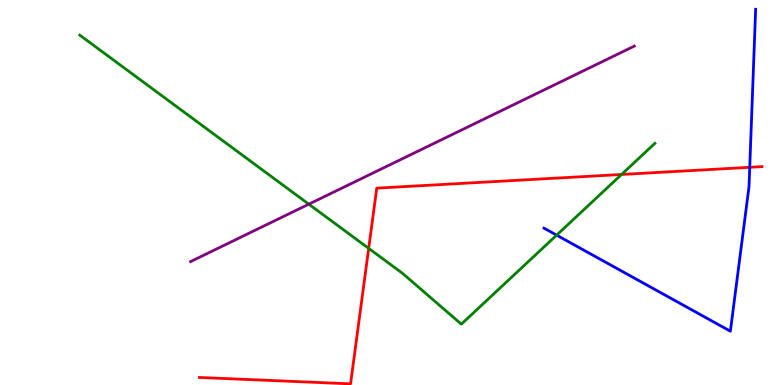[{'lines': ['blue', 'red'], 'intersections': [{'x': 9.67, 'y': 5.65}]}, {'lines': ['green', 'red'], 'intersections': [{'x': 4.76, 'y': 3.55}, {'x': 8.02, 'y': 5.47}]}, {'lines': ['purple', 'red'], 'intersections': []}, {'lines': ['blue', 'green'], 'intersections': [{'x': 7.18, 'y': 3.89}]}, {'lines': ['blue', 'purple'], 'intersections': []}, {'lines': ['green', 'purple'], 'intersections': [{'x': 3.98, 'y': 4.7}]}]